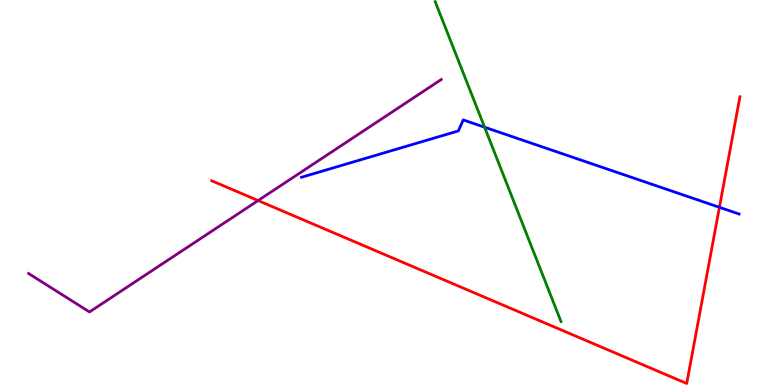[{'lines': ['blue', 'red'], 'intersections': [{'x': 9.28, 'y': 4.62}]}, {'lines': ['green', 'red'], 'intersections': []}, {'lines': ['purple', 'red'], 'intersections': [{'x': 3.33, 'y': 4.79}]}, {'lines': ['blue', 'green'], 'intersections': [{'x': 6.25, 'y': 6.7}]}, {'lines': ['blue', 'purple'], 'intersections': []}, {'lines': ['green', 'purple'], 'intersections': []}]